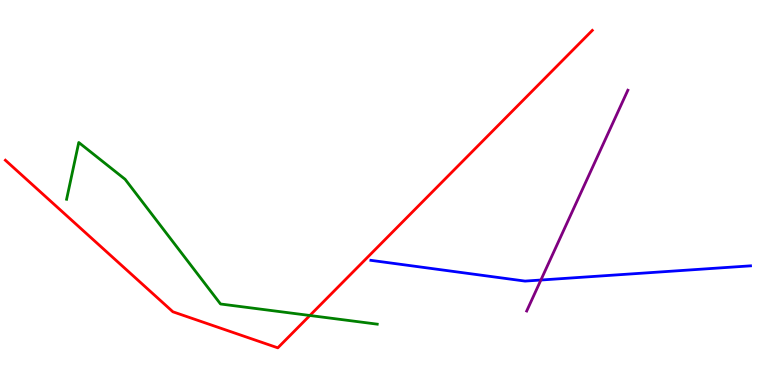[{'lines': ['blue', 'red'], 'intersections': []}, {'lines': ['green', 'red'], 'intersections': [{'x': 4.0, 'y': 1.81}]}, {'lines': ['purple', 'red'], 'intersections': []}, {'lines': ['blue', 'green'], 'intersections': []}, {'lines': ['blue', 'purple'], 'intersections': [{'x': 6.98, 'y': 2.73}]}, {'lines': ['green', 'purple'], 'intersections': []}]